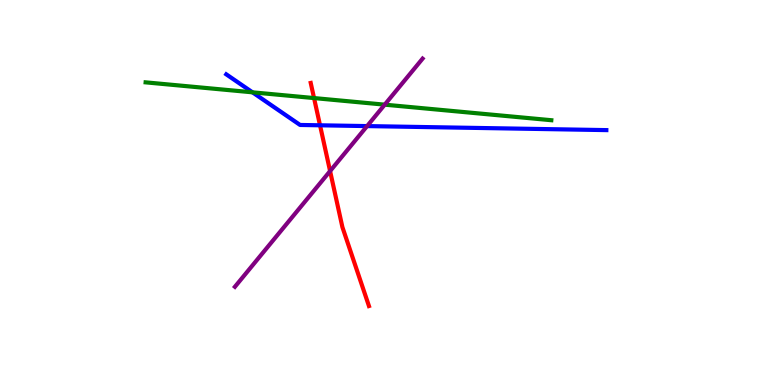[{'lines': ['blue', 'red'], 'intersections': [{'x': 4.13, 'y': 6.75}]}, {'lines': ['green', 'red'], 'intersections': [{'x': 4.05, 'y': 7.45}]}, {'lines': ['purple', 'red'], 'intersections': [{'x': 4.26, 'y': 5.56}]}, {'lines': ['blue', 'green'], 'intersections': [{'x': 3.26, 'y': 7.6}]}, {'lines': ['blue', 'purple'], 'intersections': [{'x': 4.74, 'y': 6.73}]}, {'lines': ['green', 'purple'], 'intersections': [{'x': 4.96, 'y': 7.28}]}]